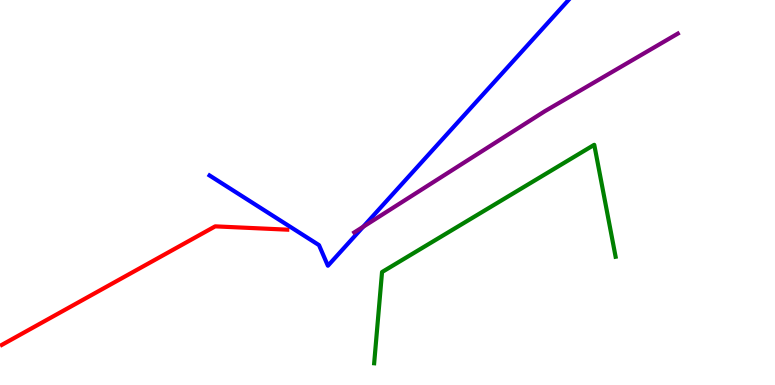[{'lines': ['blue', 'red'], 'intersections': []}, {'lines': ['green', 'red'], 'intersections': []}, {'lines': ['purple', 'red'], 'intersections': []}, {'lines': ['blue', 'green'], 'intersections': []}, {'lines': ['blue', 'purple'], 'intersections': [{'x': 4.69, 'y': 4.11}]}, {'lines': ['green', 'purple'], 'intersections': []}]